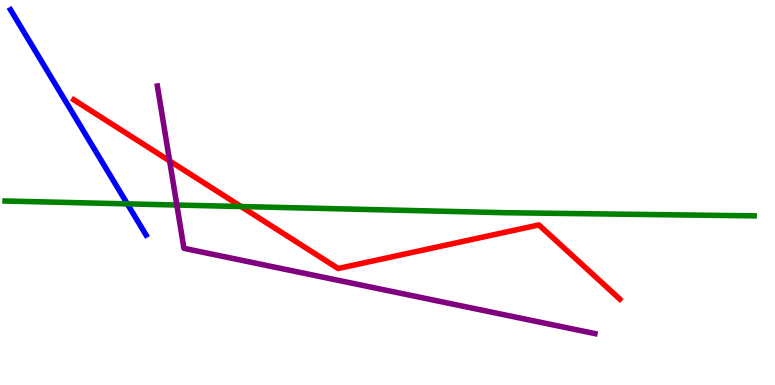[{'lines': ['blue', 'red'], 'intersections': []}, {'lines': ['green', 'red'], 'intersections': [{'x': 3.11, 'y': 4.64}]}, {'lines': ['purple', 'red'], 'intersections': [{'x': 2.19, 'y': 5.82}]}, {'lines': ['blue', 'green'], 'intersections': [{'x': 1.64, 'y': 4.7}]}, {'lines': ['blue', 'purple'], 'intersections': []}, {'lines': ['green', 'purple'], 'intersections': [{'x': 2.28, 'y': 4.67}]}]